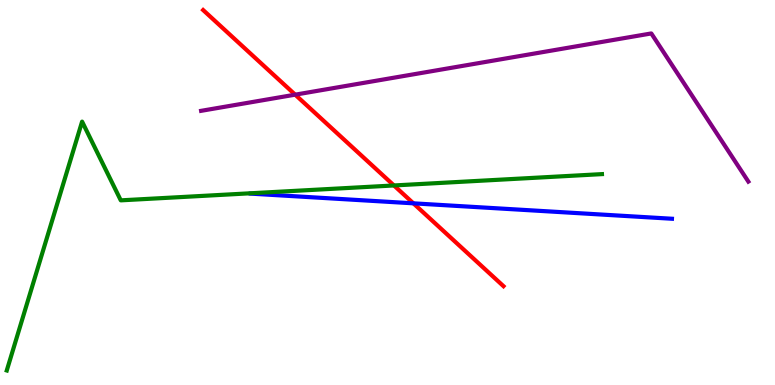[{'lines': ['blue', 'red'], 'intersections': [{'x': 5.33, 'y': 4.72}]}, {'lines': ['green', 'red'], 'intersections': [{'x': 5.08, 'y': 5.18}]}, {'lines': ['purple', 'red'], 'intersections': [{'x': 3.81, 'y': 7.54}]}, {'lines': ['blue', 'green'], 'intersections': []}, {'lines': ['blue', 'purple'], 'intersections': []}, {'lines': ['green', 'purple'], 'intersections': []}]